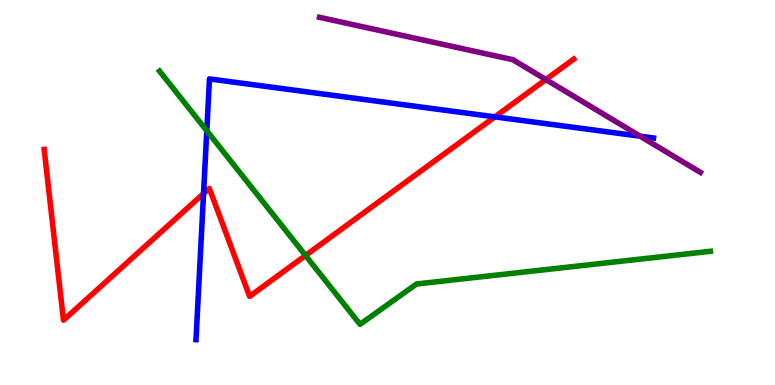[{'lines': ['blue', 'red'], 'intersections': [{'x': 2.63, 'y': 4.97}, {'x': 6.39, 'y': 6.96}]}, {'lines': ['green', 'red'], 'intersections': [{'x': 3.94, 'y': 3.36}]}, {'lines': ['purple', 'red'], 'intersections': [{'x': 7.04, 'y': 7.93}]}, {'lines': ['blue', 'green'], 'intersections': [{'x': 2.67, 'y': 6.6}]}, {'lines': ['blue', 'purple'], 'intersections': [{'x': 8.26, 'y': 6.46}]}, {'lines': ['green', 'purple'], 'intersections': []}]